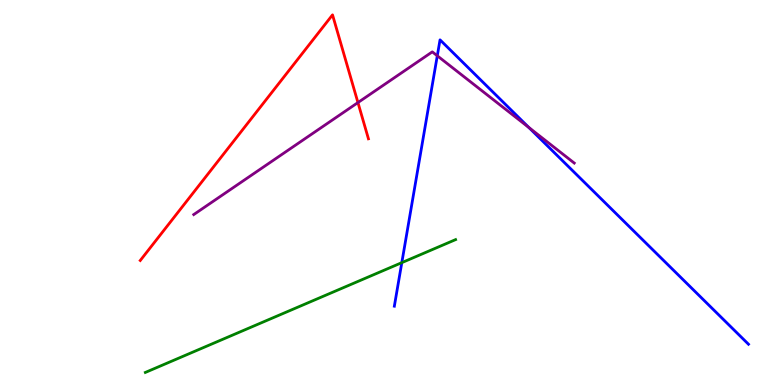[{'lines': ['blue', 'red'], 'intersections': []}, {'lines': ['green', 'red'], 'intersections': []}, {'lines': ['purple', 'red'], 'intersections': [{'x': 4.62, 'y': 7.34}]}, {'lines': ['blue', 'green'], 'intersections': [{'x': 5.18, 'y': 3.18}]}, {'lines': ['blue', 'purple'], 'intersections': [{'x': 5.64, 'y': 8.55}, {'x': 6.82, 'y': 6.69}]}, {'lines': ['green', 'purple'], 'intersections': []}]